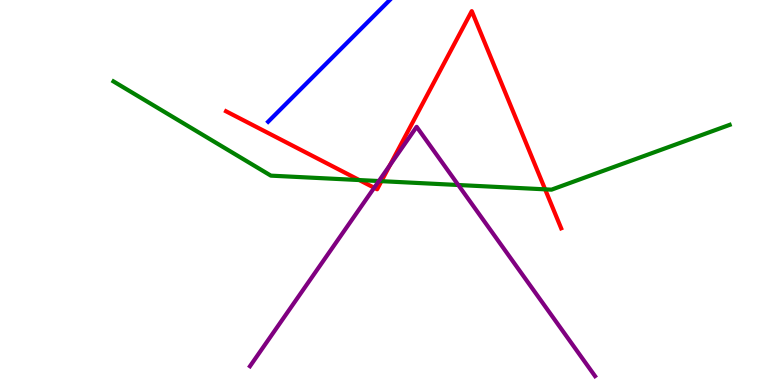[{'lines': ['blue', 'red'], 'intersections': []}, {'lines': ['green', 'red'], 'intersections': [{'x': 4.64, 'y': 5.32}, {'x': 4.92, 'y': 5.29}, {'x': 7.03, 'y': 5.08}]}, {'lines': ['purple', 'red'], 'intersections': [{'x': 4.83, 'y': 5.12}, {'x': 5.03, 'y': 5.71}]}, {'lines': ['blue', 'green'], 'intersections': []}, {'lines': ['blue', 'purple'], 'intersections': []}, {'lines': ['green', 'purple'], 'intersections': [{'x': 4.89, 'y': 5.3}, {'x': 5.91, 'y': 5.19}]}]